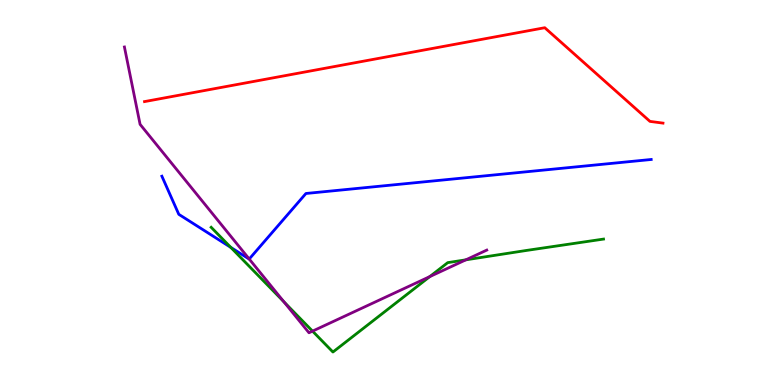[{'lines': ['blue', 'red'], 'intersections': []}, {'lines': ['green', 'red'], 'intersections': []}, {'lines': ['purple', 'red'], 'intersections': []}, {'lines': ['blue', 'green'], 'intersections': [{'x': 2.98, 'y': 3.57}]}, {'lines': ['blue', 'purple'], 'intersections': [{'x': 3.22, 'y': 3.27}]}, {'lines': ['green', 'purple'], 'intersections': [{'x': 3.66, 'y': 2.16}, {'x': 4.03, 'y': 1.4}, {'x': 5.55, 'y': 2.82}, {'x': 6.01, 'y': 3.25}]}]